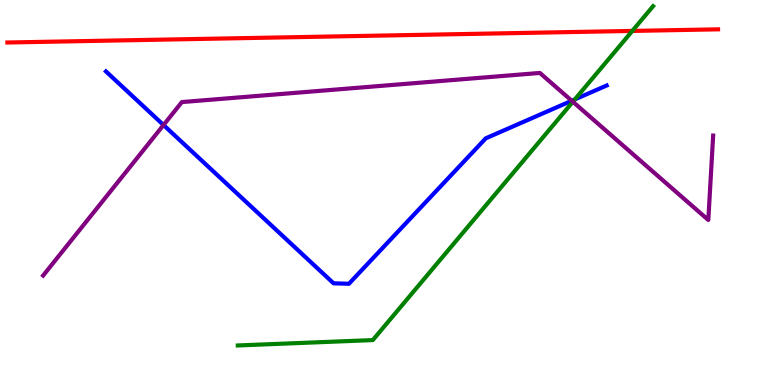[{'lines': ['blue', 'red'], 'intersections': []}, {'lines': ['green', 'red'], 'intersections': [{'x': 8.16, 'y': 9.2}]}, {'lines': ['purple', 'red'], 'intersections': []}, {'lines': ['blue', 'green'], 'intersections': [{'x': 7.42, 'y': 7.42}]}, {'lines': ['blue', 'purple'], 'intersections': [{'x': 2.11, 'y': 6.75}, {'x': 7.38, 'y': 7.38}]}, {'lines': ['green', 'purple'], 'intersections': [{'x': 7.39, 'y': 7.36}]}]